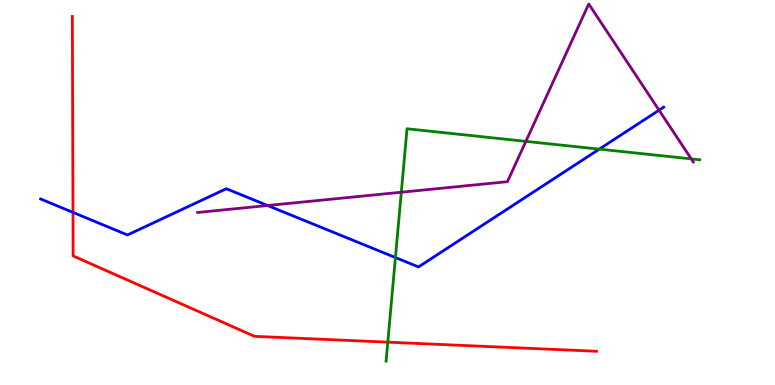[{'lines': ['blue', 'red'], 'intersections': [{'x': 0.942, 'y': 4.48}]}, {'lines': ['green', 'red'], 'intersections': [{'x': 5.0, 'y': 1.11}]}, {'lines': ['purple', 'red'], 'intersections': []}, {'lines': ['blue', 'green'], 'intersections': [{'x': 5.1, 'y': 3.31}, {'x': 7.73, 'y': 6.13}]}, {'lines': ['blue', 'purple'], 'intersections': [{'x': 3.45, 'y': 4.66}, {'x': 8.5, 'y': 7.14}]}, {'lines': ['green', 'purple'], 'intersections': [{'x': 5.18, 'y': 5.01}, {'x': 6.79, 'y': 6.33}, {'x': 8.92, 'y': 5.87}]}]